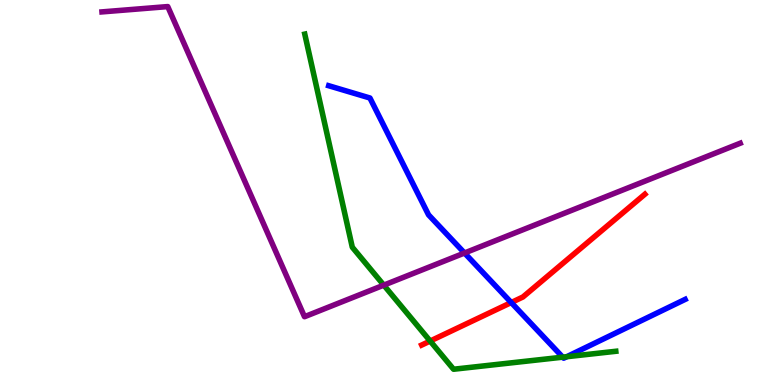[{'lines': ['blue', 'red'], 'intersections': [{'x': 6.6, 'y': 2.14}]}, {'lines': ['green', 'red'], 'intersections': [{'x': 5.55, 'y': 1.14}]}, {'lines': ['purple', 'red'], 'intersections': []}, {'lines': ['blue', 'green'], 'intersections': [{'x': 7.26, 'y': 0.723}, {'x': 7.31, 'y': 0.735}]}, {'lines': ['blue', 'purple'], 'intersections': [{'x': 5.99, 'y': 3.43}]}, {'lines': ['green', 'purple'], 'intersections': [{'x': 4.95, 'y': 2.59}]}]